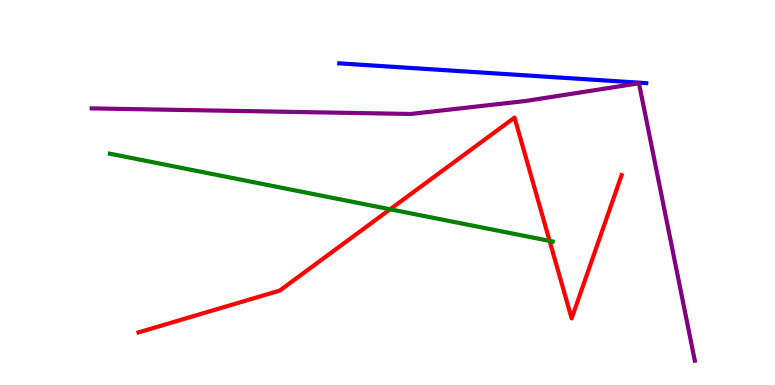[{'lines': ['blue', 'red'], 'intersections': []}, {'lines': ['green', 'red'], 'intersections': [{'x': 5.03, 'y': 4.56}, {'x': 7.09, 'y': 3.74}]}, {'lines': ['purple', 'red'], 'intersections': []}, {'lines': ['blue', 'green'], 'intersections': []}, {'lines': ['blue', 'purple'], 'intersections': []}, {'lines': ['green', 'purple'], 'intersections': []}]